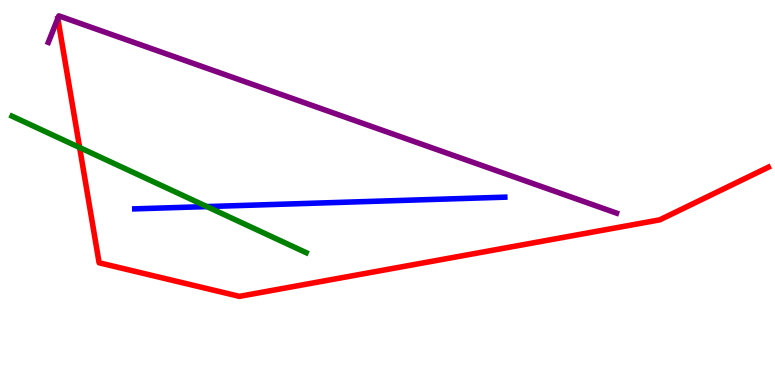[{'lines': ['blue', 'red'], 'intersections': []}, {'lines': ['green', 'red'], 'intersections': [{'x': 1.03, 'y': 6.17}]}, {'lines': ['purple', 'red'], 'intersections': []}, {'lines': ['blue', 'green'], 'intersections': [{'x': 2.67, 'y': 4.63}]}, {'lines': ['blue', 'purple'], 'intersections': []}, {'lines': ['green', 'purple'], 'intersections': []}]